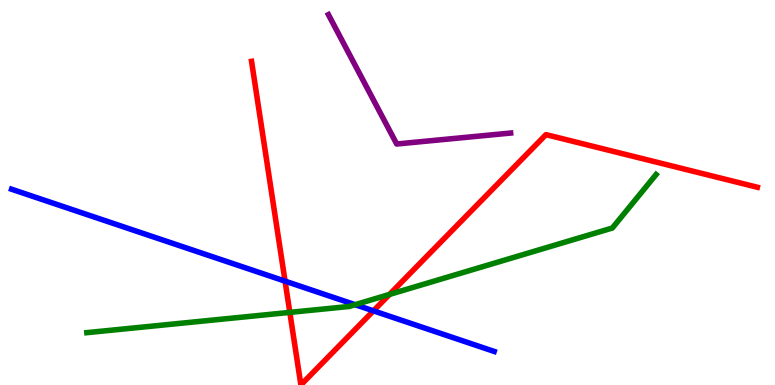[{'lines': ['blue', 'red'], 'intersections': [{'x': 3.68, 'y': 2.7}, {'x': 4.82, 'y': 1.93}]}, {'lines': ['green', 'red'], 'intersections': [{'x': 3.74, 'y': 1.89}, {'x': 5.03, 'y': 2.35}]}, {'lines': ['purple', 'red'], 'intersections': []}, {'lines': ['blue', 'green'], 'intersections': [{'x': 4.58, 'y': 2.09}]}, {'lines': ['blue', 'purple'], 'intersections': []}, {'lines': ['green', 'purple'], 'intersections': []}]